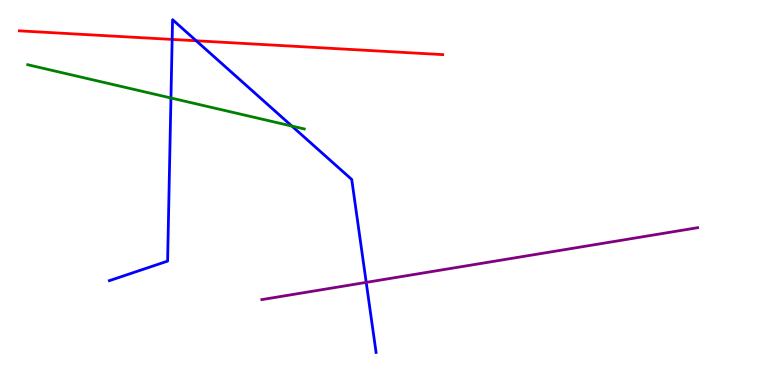[{'lines': ['blue', 'red'], 'intersections': [{'x': 2.22, 'y': 8.98}, {'x': 2.53, 'y': 8.94}]}, {'lines': ['green', 'red'], 'intersections': []}, {'lines': ['purple', 'red'], 'intersections': []}, {'lines': ['blue', 'green'], 'intersections': [{'x': 2.21, 'y': 7.45}, {'x': 3.77, 'y': 6.73}]}, {'lines': ['blue', 'purple'], 'intersections': [{'x': 4.73, 'y': 2.67}]}, {'lines': ['green', 'purple'], 'intersections': []}]